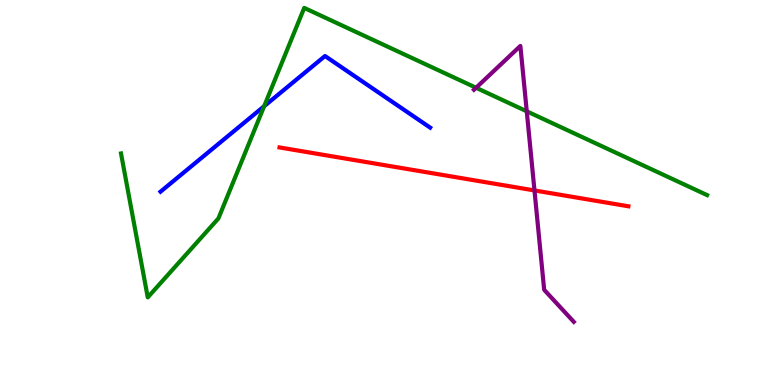[{'lines': ['blue', 'red'], 'intersections': []}, {'lines': ['green', 'red'], 'intersections': []}, {'lines': ['purple', 'red'], 'intersections': [{'x': 6.9, 'y': 5.05}]}, {'lines': ['blue', 'green'], 'intersections': [{'x': 3.41, 'y': 7.24}]}, {'lines': ['blue', 'purple'], 'intersections': []}, {'lines': ['green', 'purple'], 'intersections': [{'x': 6.14, 'y': 7.72}, {'x': 6.8, 'y': 7.11}]}]